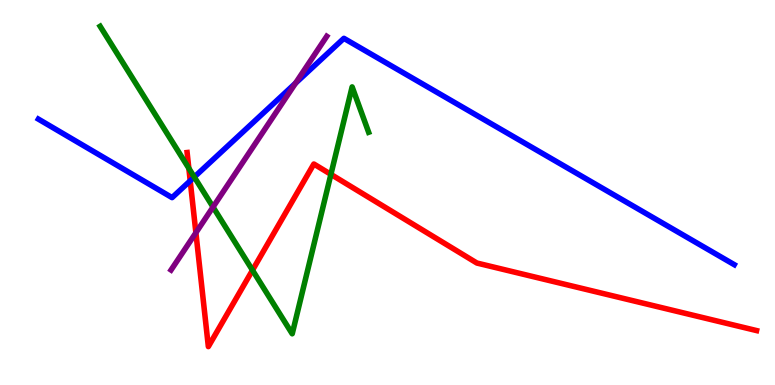[{'lines': ['blue', 'red'], 'intersections': [{'x': 2.45, 'y': 5.3}]}, {'lines': ['green', 'red'], 'intersections': [{'x': 2.44, 'y': 5.63}, {'x': 3.26, 'y': 2.98}, {'x': 4.27, 'y': 5.47}]}, {'lines': ['purple', 'red'], 'intersections': [{'x': 2.53, 'y': 3.95}]}, {'lines': ['blue', 'green'], 'intersections': [{'x': 2.51, 'y': 5.4}]}, {'lines': ['blue', 'purple'], 'intersections': [{'x': 3.81, 'y': 7.84}]}, {'lines': ['green', 'purple'], 'intersections': [{'x': 2.75, 'y': 4.62}]}]